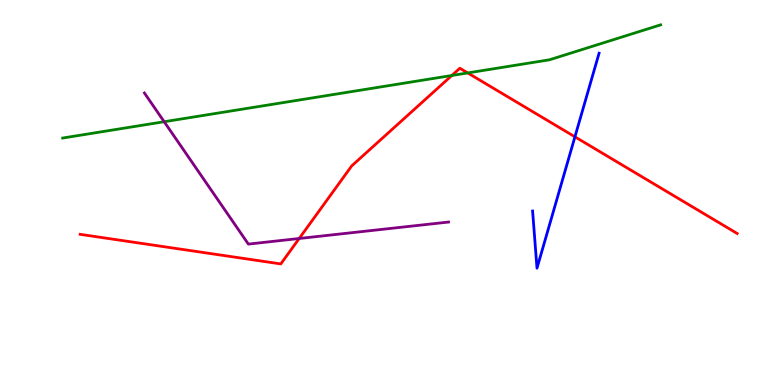[{'lines': ['blue', 'red'], 'intersections': [{'x': 7.42, 'y': 6.45}]}, {'lines': ['green', 'red'], 'intersections': [{'x': 5.83, 'y': 8.04}, {'x': 6.03, 'y': 8.11}]}, {'lines': ['purple', 'red'], 'intersections': [{'x': 3.86, 'y': 3.81}]}, {'lines': ['blue', 'green'], 'intersections': []}, {'lines': ['blue', 'purple'], 'intersections': []}, {'lines': ['green', 'purple'], 'intersections': [{'x': 2.12, 'y': 6.84}]}]